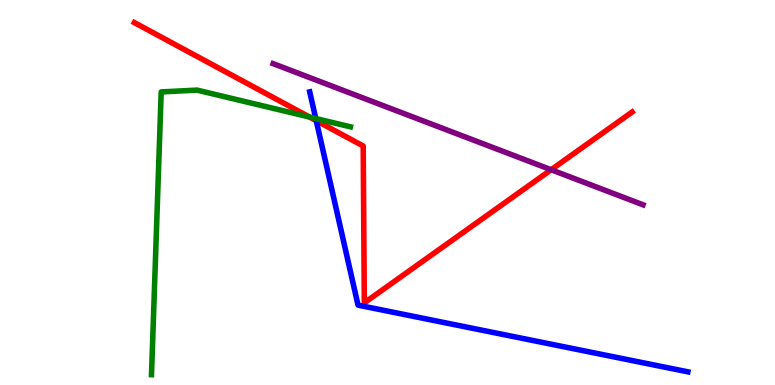[{'lines': ['blue', 'red'], 'intersections': [{'x': 4.08, 'y': 6.87}]}, {'lines': ['green', 'red'], 'intersections': [{'x': 3.99, 'y': 6.96}]}, {'lines': ['purple', 'red'], 'intersections': [{'x': 7.11, 'y': 5.59}]}, {'lines': ['blue', 'green'], 'intersections': [{'x': 4.07, 'y': 6.92}]}, {'lines': ['blue', 'purple'], 'intersections': []}, {'lines': ['green', 'purple'], 'intersections': []}]